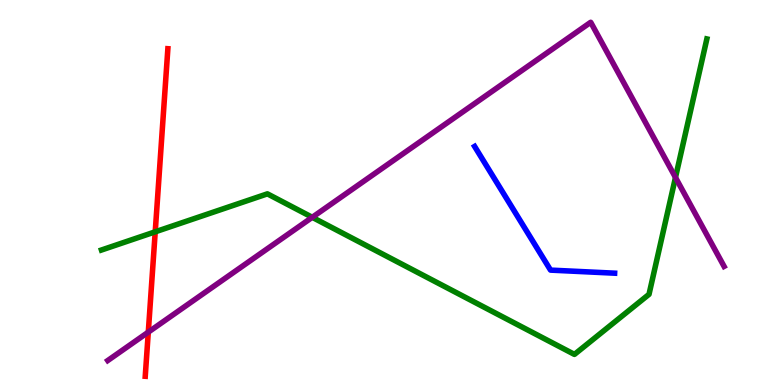[{'lines': ['blue', 'red'], 'intersections': []}, {'lines': ['green', 'red'], 'intersections': [{'x': 2.0, 'y': 3.98}]}, {'lines': ['purple', 'red'], 'intersections': [{'x': 1.91, 'y': 1.37}]}, {'lines': ['blue', 'green'], 'intersections': []}, {'lines': ['blue', 'purple'], 'intersections': []}, {'lines': ['green', 'purple'], 'intersections': [{'x': 4.03, 'y': 4.36}, {'x': 8.72, 'y': 5.39}]}]